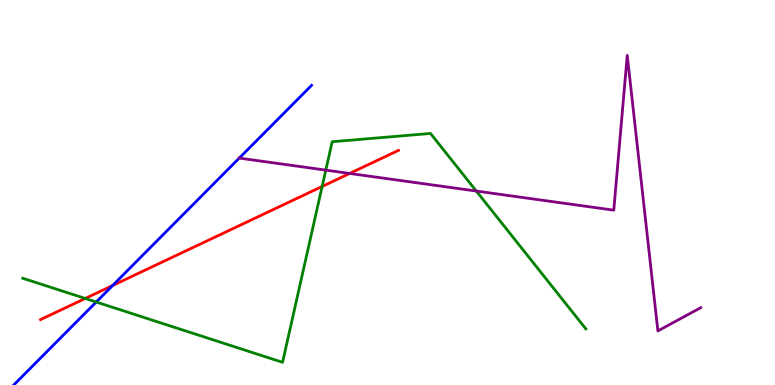[{'lines': ['blue', 'red'], 'intersections': [{'x': 1.45, 'y': 2.58}]}, {'lines': ['green', 'red'], 'intersections': [{'x': 1.1, 'y': 2.25}, {'x': 4.16, 'y': 5.16}]}, {'lines': ['purple', 'red'], 'intersections': [{'x': 4.51, 'y': 5.49}]}, {'lines': ['blue', 'green'], 'intersections': [{'x': 1.24, 'y': 2.16}]}, {'lines': ['blue', 'purple'], 'intersections': [{'x': 3.09, 'y': 5.89}]}, {'lines': ['green', 'purple'], 'intersections': [{'x': 4.2, 'y': 5.58}, {'x': 6.15, 'y': 5.04}]}]